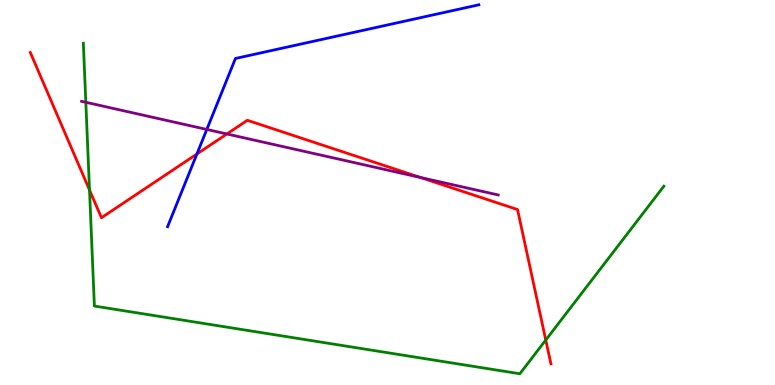[{'lines': ['blue', 'red'], 'intersections': [{'x': 2.54, 'y': 6.0}]}, {'lines': ['green', 'red'], 'intersections': [{'x': 1.15, 'y': 5.06}, {'x': 7.04, 'y': 1.17}]}, {'lines': ['purple', 'red'], 'intersections': [{'x': 2.93, 'y': 6.52}, {'x': 5.43, 'y': 5.39}]}, {'lines': ['blue', 'green'], 'intersections': []}, {'lines': ['blue', 'purple'], 'intersections': [{'x': 2.67, 'y': 6.64}]}, {'lines': ['green', 'purple'], 'intersections': [{'x': 1.11, 'y': 7.34}]}]